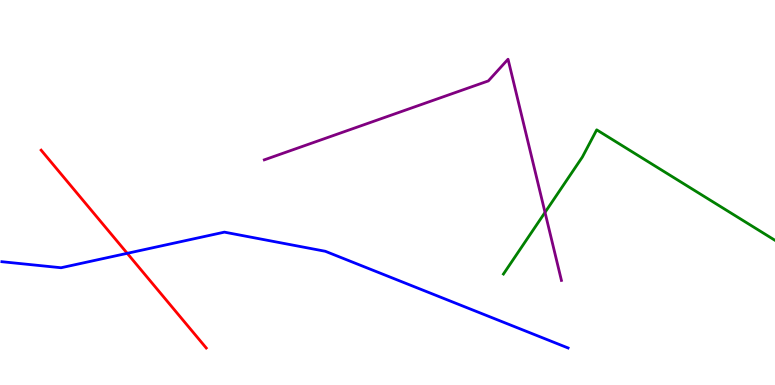[{'lines': ['blue', 'red'], 'intersections': [{'x': 1.64, 'y': 3.42}]}, {'lines': ['green', 'red'], 'intersections': []}, {'lines': ['purple', 'red'], 'intersections': []}, {'lines': ['blue', 'green'], 'intersections': []}, {'lines': ['blue', 'purple'], 'intersections': []}, {'lines': ['green', 'purple'], 'intersections': [{'x': 7.03, 'y': 4.48}]}]